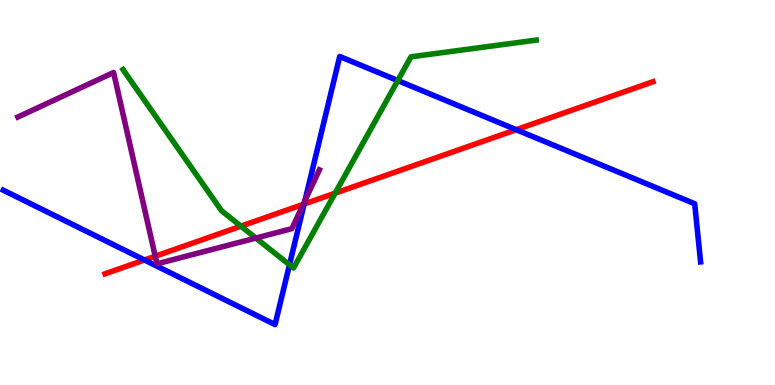[{'lines': ['blue', 'red'], 'intersections': [{'x': 1.86, 'y': 3.25}, {'x': 3.92, 'y': 4.7}, {'x': 6.66, 'y': 6.63}]}, {'lines': ['green', 'red'], 'intersections': [{'x': 3.11, 'y': 4.13}, {'x': 4.32, 'y': 4.98}]}, {'lines': ['purple', 'red'], 'intersections': [{'x': 2.0, 'y': 3.34}, {'x': 3.91, 'y': 4.69}]}, {'lines': ['blue', 'green'], 'intersections': [{'x': 3.74, 'y': 3.12}, {'x': 5.13, 'y': 7.91}]}, {'lines': ['blue', 'purple'], 'intersections': [{'x': 3.93, 'y': 4.79}]}, {'lines': ['green', 'purple'], 'intersections': [{'x': 3.3, 'y': 3.82}]}]